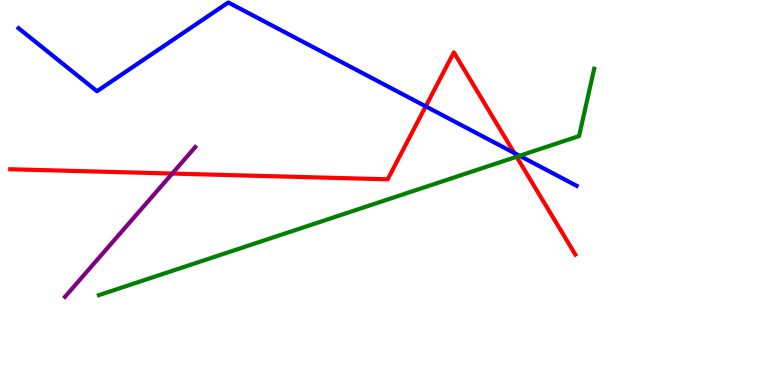[{'lines': ['blue', 'red'], 'intersections': [{'x': 5.49, 'y': 7.24}, {'x': 6.64, 'y': 6.03}]}, {'lines': ['green', 'red'], 'intersections': [{'x': 6.67, 'y': 5.93}]}, {'lines': ['purple', 'red'], 'intersections': [{'x': 2.22, 'y': 5.49}]}, {'lines': ['blue', 'green'], 'intersections': [{'x': 6.7, 'y': 5.95}]}, {'lines': ['blue', 'purple'], 'intersections': []}, {'lines': ['green', 'purple'], 'intersections': []}]